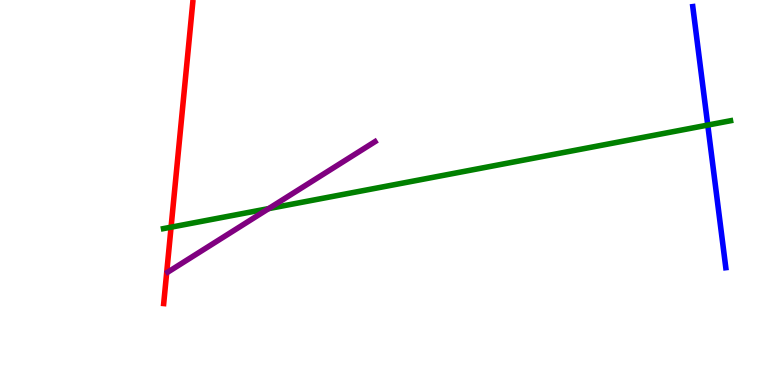[{'lines': ['blue', 'red'], 'intersections': []}, {'lines': ['green', 'red'], 'intersections': [{'x': 2.21, 'y': 4.1}]}, {'lines': ['purple', 'red'], 'intersections': []}, {'lines': ['blue', 'green'], 'intersections': [{'x': 9.13, 'y': 6.75}]}, {'lines': ['blue', 'purple'], 'intersections': []}, {'lines': ['green', 'purple'], 'intersections': [{'x': 3.47, 'y': 4.58}]}]